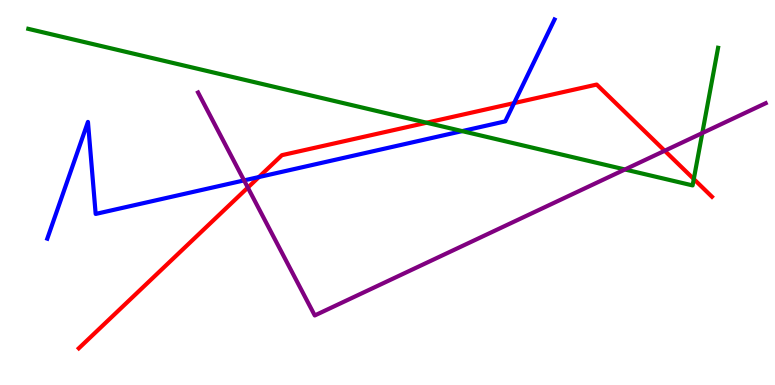[{'lines': ['blue', 'red'], 'intersections': [{'x': 3.34, 'y': 5.4}, {'x': 6.63, 'y': 7.32}]}, {'lines': ['green', 'red'], 'intersections': [{'x': 5.5, 'y': 6.81}, {'x': 8.95, 'y': 5.35}]}, {'lines': ['purple', 'red'], 'intersections': [{'x': 3.2, 'y': 5.13}, {'x': 8.58, 'y': 6.08}]}, {'lines': ['blue', 'green'], 'intersections': [{'x': 5.96, 'y': 6.59}]}, {'lines': ['blue', 'purple'], 'intersections': [{'x': 3.15, 'y': 5.31}]}, {'lines': ['green', 'purple'], 'intersections': [{'x': 8.06, 'y': 5.6}, {'x': 9.06, 'y': 6.54}]}]